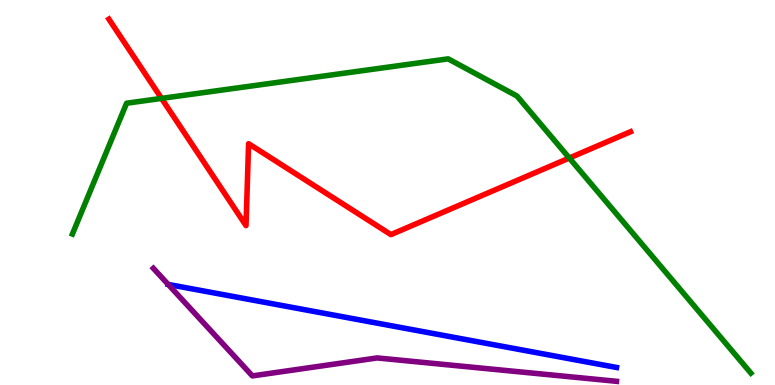[{'lines': ['blue', 'red'], 'intersections': []}, {'lines': ['green', 'red'], 'intersections': [{'x': 2.08, 'y': 7.44}, {'x': 7.35, 'y': 5.9}]}, {'lines': ['purple', 'red'], 'intersections': []}, {'lines': ['blue', 'green'], 'intersections': []}, {'lines': ['blue', 'purple'], 'intersections': [{'x': 2.17, 'y': 2.61}]}, {'lines': ['green', 'purple'], 'intersections': []}]